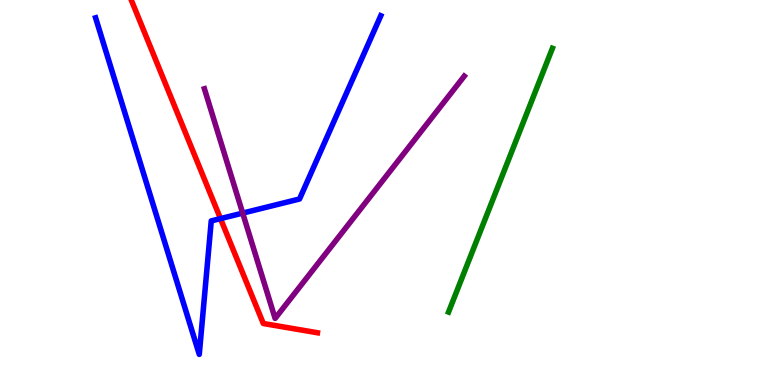[{'lines': ['blue', 'red'], 'intersections': [{'x': 2.85, 'y': 4.32}]}, {'lines': ['green', 'red'], 'intersections': []}, {'lines': ['purple', 'red'], 'intersections': []}, {'lines': ['blue', 'green'], 'intersections': []}, {'lines': ['blue', 'purple'], 'intersections': [{'x': 3.13, 'y': 4.46}]}, {'lines': ['green', 'purple'], 'intersections': []}]